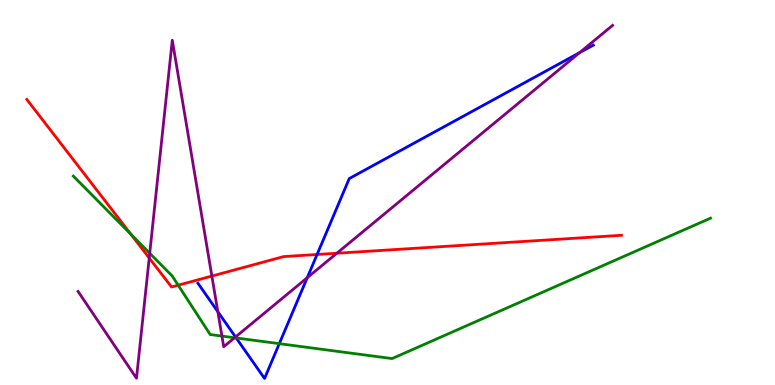[{'lines': ['blue', 'red'], 'intersections': [{'x': 4.09, 'y': 3.39}]}, {'lines': ['green', 'red'], 'intersections': [{'x': 1.69, 'y': 3.92}, {'x': 2.3, 'y': 2.59}]}, {'lines': ['purple', 'red'], 'intersections': [{'x': 1.93, 'y': 3.3}, {'x': 2.73, 'y': 2.83}, {'x': 4.35, 'y': 3.42}]}, {'lines': ['blue', 'green'], 'intersections': [{'x': 3.05, 'y': 1.22}, {'x': 3.6, 'y': 1.07}]}, {'lines': ['blue', 'purple'], 'intersections': [{'x': 2.81, 'y': 1.9}, {'x': 3.04, 'y': 1.25}, {'x': 3.96, 'y': 2.79}, {'x': 7.48, 'y': 8.63}]}, {'lines': ['green', 'purple'], 'intersections': [{'x': 1.93, 'y': 3.42}, {'x': 2.86, 'y': 1.27}, {'x': 3.03, 'y': 1.23}]}]